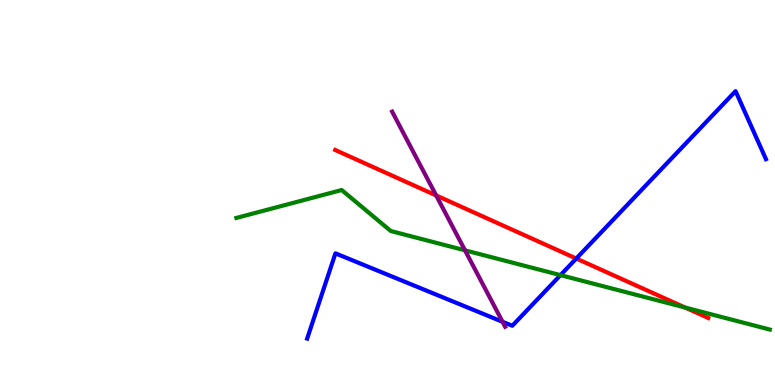[{'lines': ['blue', 'red'], 'intersections': [{'x': 7.44, 'y': 3.28}]}, {'lines': ['green', 'red'], 'intersections': [{'x': 8.84, 'y': 2.01}]}, {'lines': ['purple', 'red'], 'intersections': [{'x': 5.63, 'y': 4.92}]}, {'lines': ['blue', 'green'], 'intersections': [{'x': 7.23, 'y': 2.85}]}, {'lines': ['blue', 'purple'], 'intersections': [{'x': 6.48, 'y': 1.64}]}, {'lines': ['green', 'purple'], 'intersections': [{'x': 6.0, 'y': 3.5}]}]